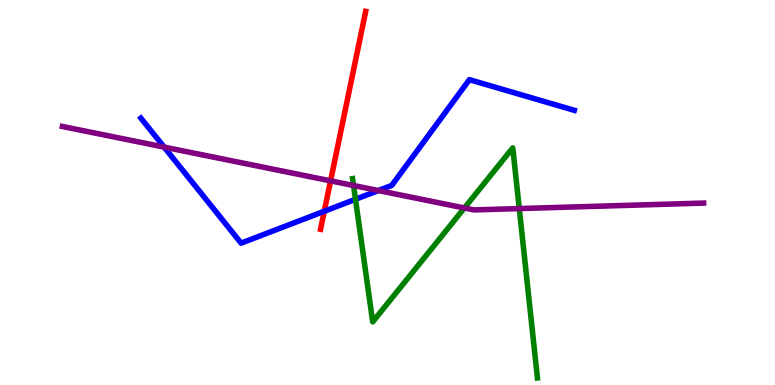[{'lines': ['blue', 'red'], 'intersections': [{'x': 4.18, 'y': 4.51}]}, {'lines': ['green', 'red'], 'intersections': []}, {'lines': ['purple', 'red'], 'intersections': [{'x': 4.27, 'y': 5.3}]}, {'lines': ['blue', 'green'], 'intersections': [{'x': 4.59, 'y': 4.82}]}, {'lines': ['blue', 'purple'], 'intersections': [{'x': 2.12, 'y': 6.18}, {'x': 4.88, 'y': 5.05}]}, {'lines': ['green', 'purple'], 'intersections': [{'x': 4.56, 'y': 5.18}, {'x': 5.99, 'y': 4.6}, {'x': 6.7, 'y': 4.58}]}]